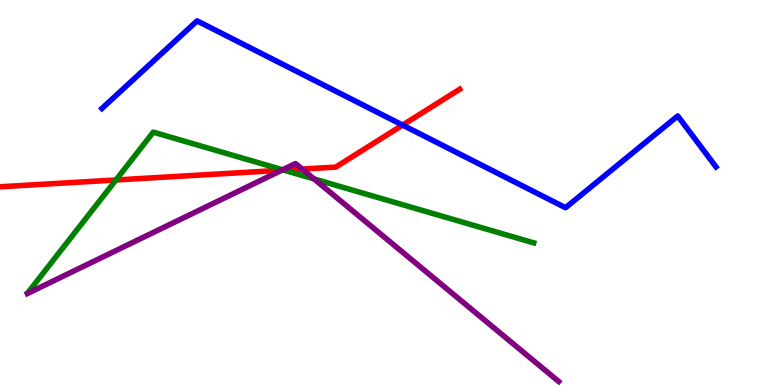[{'lines': ['blue', 'red'], 'intersections': [{'x': 5.2, 'y': 6.75}]}, {'lines': ['green', 'red'], 'intersections': [{'x': 1.5, 'y': 5.33}, {'x': 3.66, 'y': 5.58}]}, {'lines': ['purple', 'red'], 'intersections': [{'x': 3.63, 'y': 5.58}, {'x': 3.9, 'y': 5.61}]}, {'lines': ['blue', 'green'], 'intersections': []}, {'lines': ['blue', 'purple'], 'intersections': []}, {'lines': ['green', 'purple'], 'intersections': [{'x': 3.65, 'y': 5.59}, {'x': 4.05, 'y': 5.35}]}]